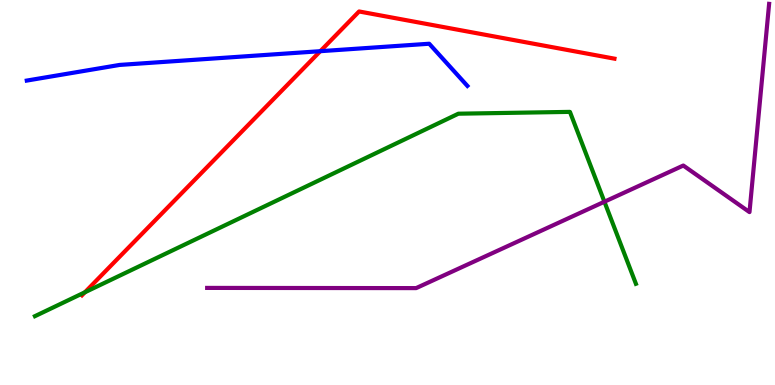[{'lines': ['blue', 'red'], 'intersections': [{'x': 4.13, 'y': 8.67}]}, {'lines': ['green', 'red'], 'intersections': [{'x': 1.1, 'y': 2.41}]}, {'lines': ['purple', 'red'], 'intersections': []}, {'lines': ['blue', 'green'], 'intersections': []}, {'lines': ['blue', 'purple'], 'intersections': []}, {'lines': ['green', 'purple'], 'intersections': [{'x': 7.8, 'y': 4.76}]}]